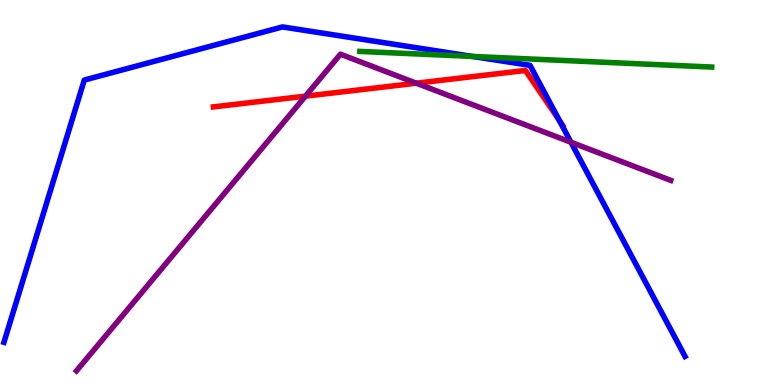[{'lines': ['blue', 'red'], 'intersections': [{'x': 7.22, 'y': 6.87}]}, {'lines': ['green', 'red'], 'intersections': []}, {'lines': ['purple', 'red'], 'intersections': [{'x': 3.94, 'y': 7.5}, {'x': 5.37, 'y': 7.84}]}, {'lines': ['blue', 'green'], 'intersections': [{'x': 6.1, 'y': 8.53}]}, {'lines': ['blue', 'purple'], 'intersections': [{'x': 7.37, 'y': 6.31}]}, {'lines': ['green', 'purple'], 'intersections': []}]